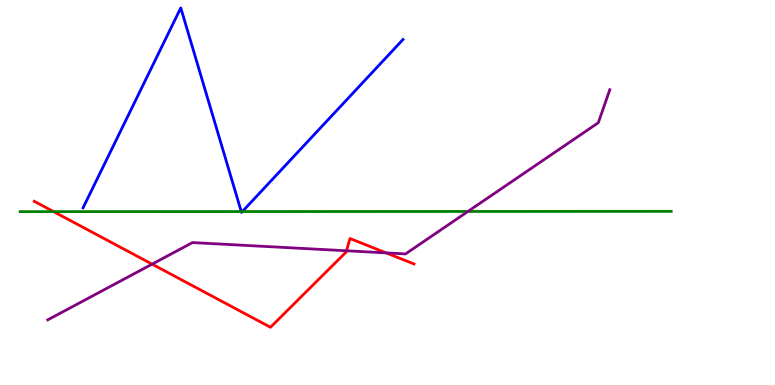[{'lines': ['blue', 'red'], 'intersections': []}, {'lines': ['green', 'red'], 'intersections': [{'x': 0.692, 'y': 4.5}]}, {'lines': ['purple', 'red'], 'intersections': [{'x': 1.96, 'y': 3.14}, {'x': 4.47, 'y': 3.49}, {'x': 4.98, 'y': 3.43}]}, {'lines': ['blue', 'green'], 'intersections': [{'x': 3.11, 'y': 4.51}, {'x': 3.13, 'y': 4.51}]}, {'lines': ['blue', 'purple'], 'intersections': []}, {'lines': ['green', 'purple'], 'intersections': [{'x': 6.04, 'y': 4.51}]}]